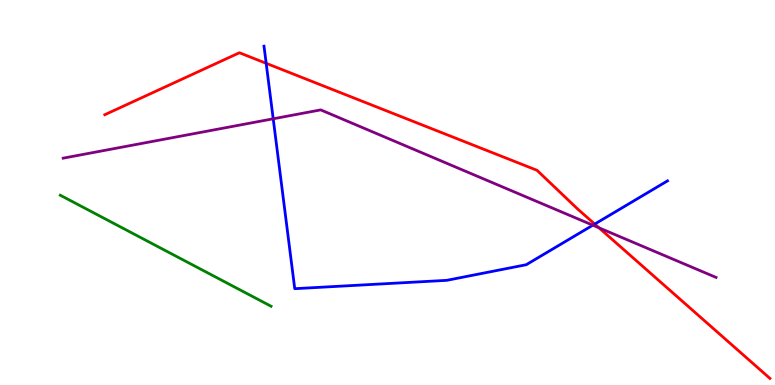[{'lines': ['blue', 'red'], 'intersections': [{'x': 3.43, 'y': 8.36}, {'x': 7.67, 'y': 4.18}]}, {'lines': ['green', 'red'], 'intersections': []}, {'lines': ['purple', 'red'], 'intersections': [{'x': 7.73, 'y': 4.08}]}, {'lines': ['blue', 'green'], 'intersections': []}, {'lines': ['blue', 'purple'], 'intersections': [{'x': 3.53, 'y': 6.91}, {'x': 7.65, 'y': 4.15}]}, {'lines': ['green', 'purple'], 'intersections': []}]